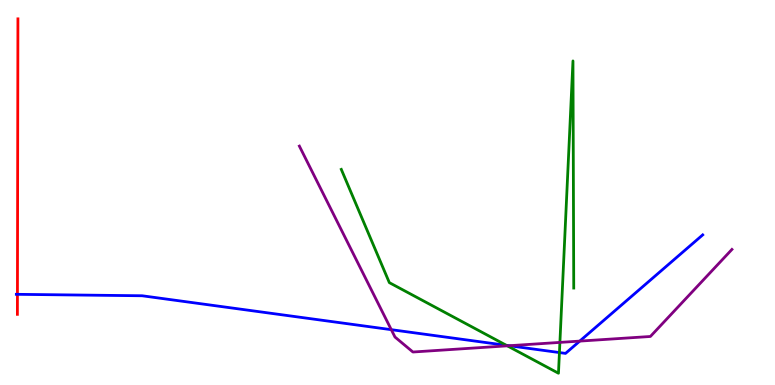[{'lines': ['blue', 'red'], 'intersections': [{'x': 0.225, 'y': 2.35}]}, {'lines': ['green', 'red'], 'intersections': []}, {'lines': ['purple', 'red'], 'intersections': []}, {'lines': ['blue', 'green'], 'intersections': [{'x': 6.53, 'y': 1.03}, {'x': 7.22, 'y': 0.843}]}, {'lines': ['blue', 'purple'], 'intersections': [{'x': 5.05, 'y': 1.44}, {'x': 6.57, 'y': 1.02}, {'x': 7.48, 'y': 1.14}]}, {'lines': ['green', 'purple'], 'intersections': [{'x': 6.55, 'y': 1.02}, {'x': 7.22, 'y': 1.11}]}]